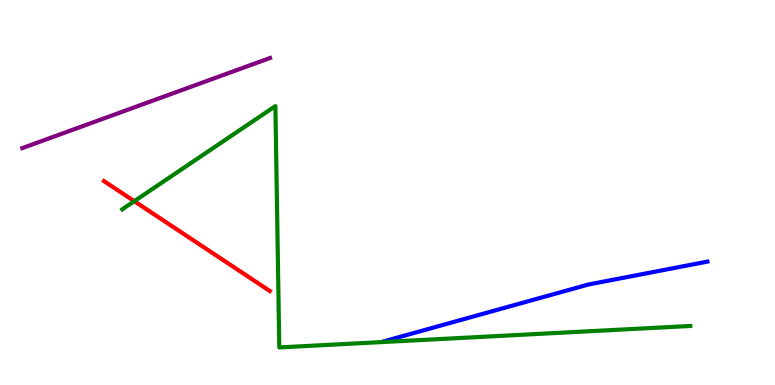[{'lines': ['blue', 'red'], 'intersections': []}, {'lines': ['green', 'red'], 'intersections': [{'x': 1.73, 'y': 4.77}]}, {'lines': ['purple', 'red'], 'intersections': []}, {'lines': ['blue', 'green'], 'intersections': []}, {'lines': ['blue', 'purple'], 'intersections': []}, {'lines': ['green', 'purple'], 'intersections': []}]